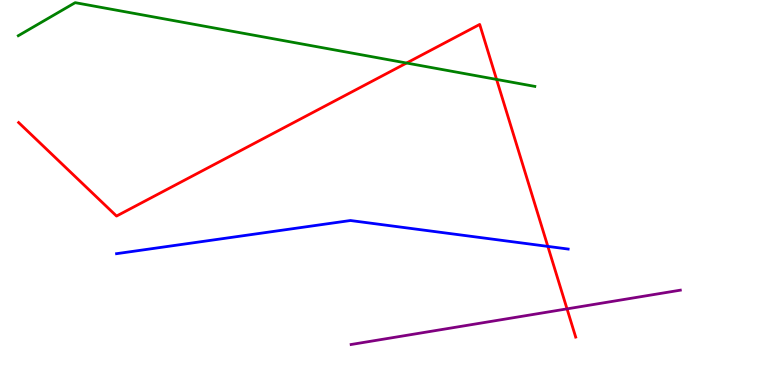[{'lines': ['blue', 'red'], 'intersections': [{'x': 7.07, 'y': 3.6}]}, {'lines': ['green', 'red'], 'intersections': [{'x': 5.25, 'y': 8.36}, {'x': 6.41, 'y': 7.94}]}, {'lines': ['purple', 'red'], 'intersections': [{'x': 7.32, 'y': 1.98}]}, {'lines': ['blue', 'green'], 'intersections': []}, {'lines': ['blue', 'purple'], 'intersections': []}, {'lines': ['green', 'purple'], 'intersections': []}]